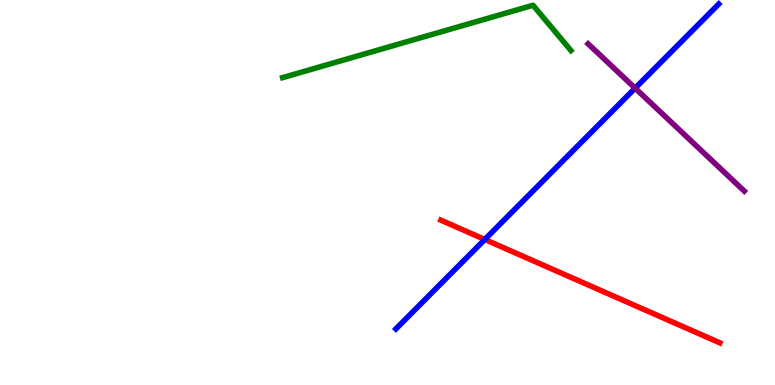[{'lines': ['blue', 'red'], 'intersections': [{'x': 6.26, 'y': 3.78}]}, {'lines': ['green', 'red'], 'intersections': []}, {'lines': ['purple', 'red'], 'intersections': []}, {'lines': ['blue', 'green'], 'intersections': []}, {'lines': ['blue', 'purple'], 'intersections': [{'x': 8.2, 'y': 7.71}]}, {'lines': ['green', 'purple'], 'intersections': []}]